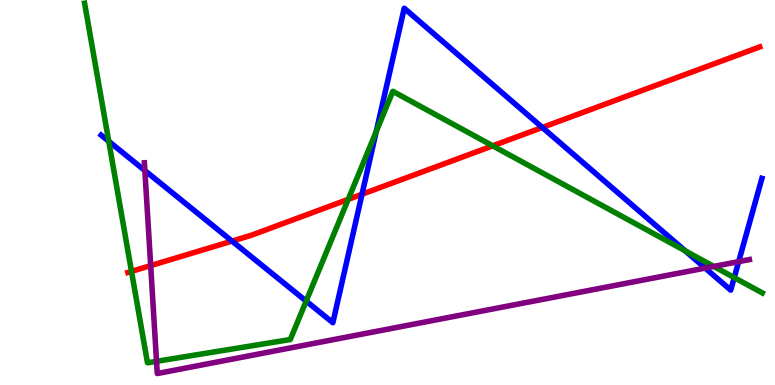[{'lines': ['blue', 'red'], 'intersections': [{'x': 2.99, 'y': 3.74}, {'x': 4.67, 'y': 4.95}, {'x': 7.0, 'y': 6.69}]}, {'lines': ['green', 'red'], 'intersections': [{'x': 1.7, 'y': 2.95}, {'x': 4.49, 'y': 4.82}, {'x': 6.36, 'y': 6.21}]}, {'lines': ['purple', 'red'], 'intersections': [{'x': 1.94, 'y': 3.1}]}, {'lines': ['blue', 'green'], 'intersections': [{'x': 1.4, 'y': 6.33}, {'x': 3.95, 'y': 2.18}, {'x': 4.86, 'y': 6.59}, {'x': 8.84, 'y': 3.48}, {'x': 9.47, 'y': 2.79}]}, {'lines': ['blue', 'purple'], 'intersections': [{'x': 1.87, 'y': 5.57}, {'x': 9.1, 'y': 3.04}, {'x': 9.53, 'y': 3.2}]}, {'lines': ['green', 'purple'], 'intersections': [{'x': 2.02, 'y': 0.615}, {'x': 9.21, 'y': 3.08}]}]